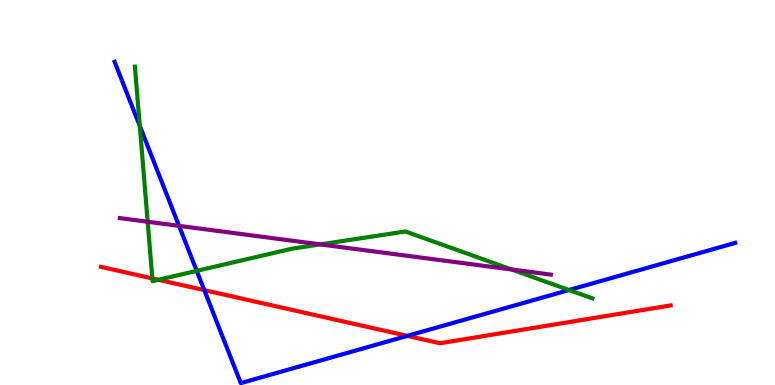[{'lines': ['blue', 'red'], 'intersections': [{'x': 2.64, 'y': 2.46}, {'x': 5.26, 'y': 1.28}]}, {'lines': ['green', 'red'], 'intersections': [{'x': 1.97, 'y': 2.77}, {'x': 2.04, 'y': 2.73}]}, {'lines': ['purple', 'red'], 'intersections': []}, {'lines': ['blue', 'green'], 'intersections': [{'x': 1.8, 'y': 6.73}, {'x': 2.54, 'y': 2.96}, {'x': 7.34, 'y': 2.47}]}, {'lines': ['blue', 'purple'], 'intersections': [{'x': 2.31, 'y': 4.13}]}, {'lines': ['green', 'purple'], 'intersections': [{'x': 1.91, 'y': 4.24}, {'x': 4.13, 'y': 3.65}, {'x': 6.6, 'y': 3.0}]}]